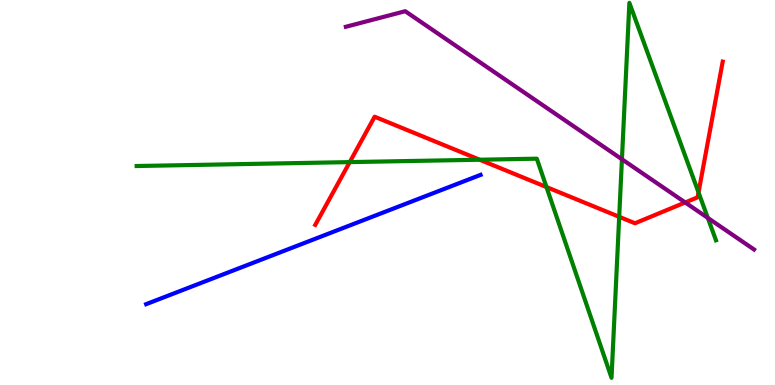[{'lines': ['blue', 'red'], 'intersections': []}, {'lines': ['green', 'red'], 'intersections': [{'x': 4.51, 'y': 5.79}, {'x': 6.19, 'y': 5.85}, {'x': 7.05, 'y': 5.14}, {'x': 7.99, 'y': 4.37}, {'x': 9.01, 'y': 5.0}]}, {'lines': ['purple', 'red'], 'intersections': [{'x': 8.84, 'y': 4.74}]}, {'lines': ['blue', 'green'], 'intersections': []}, {'lines': ['blue', 'purple'], 'intersections': []}, {'lines': ['green', 'purple'], 'intersections': [{'x': 8.02, 'y': 5.86}, {'x': 9.13, 'y': 4.34}]}]